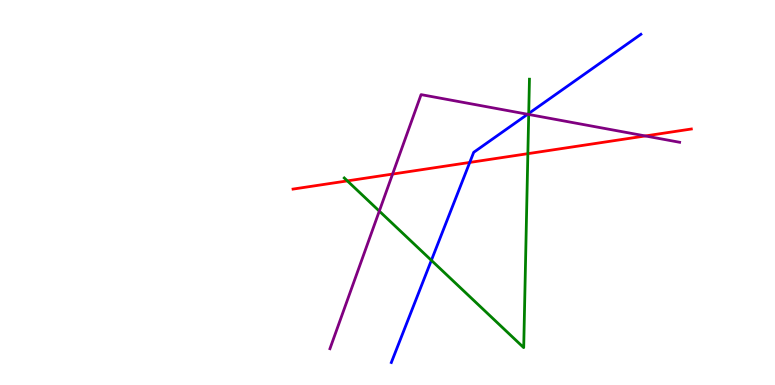[{'lines': ['blue', 'red'], 'intersections': [{'x': 6.06, 'y': 5.78}]}, {'lines': ['green', 'red'], 'intersections': [{'x': 4.48, 'y': 5.3}, {'x': 6.81, 'y': 6.01}]}, {'lines': ['purple', 'red'], 'intersections': [{'x': 5.07, 'y': 5.48}, {'x': 8.33, 'y': 6.47}]}, {'lines': ['blue', 'green'], 'intersections': [{'x': 5.57, 'y': 3.24}, {'x': 6.82, 'y': 7.05}]}, {'lines': ['blue', 'purple'], 'intersections': [{'x': 6.81, 'y': 7.03}]}, {'lines': ['green', 'purple'], 'intersections': [{'x': 4.89, 'y': 4.52}, {'x': 6.82, 'y': 7.03}]}]